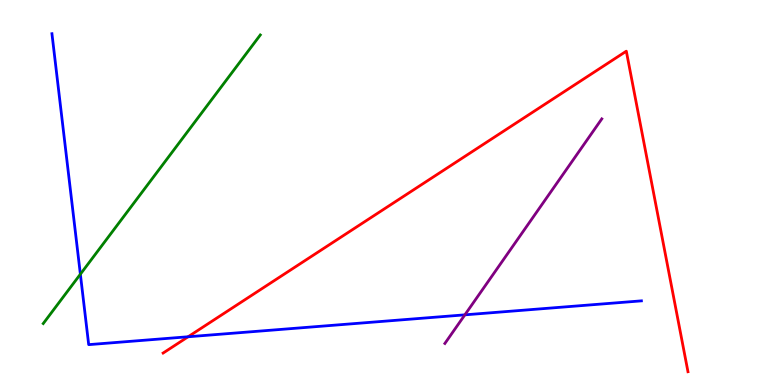[{'lines': ['blue', 'red'], 'intersections': [{'x': 2.43, 'y': 1.25}]}, {'lines': ['green', 'red'], 'intersections': []}, {'lines': ['purple', 'red'], 'intersections': []}, {'lines': ['blue', 'green'], 'intersections': [{'x': 1.04, 'y': 2.88}]}, {'lines': ['blue', 'purple'], 'intersections': [{'x': 6.0, 'y': 1.82}]}, {'lines': ['green', 'purple'], 'intersections': []}]